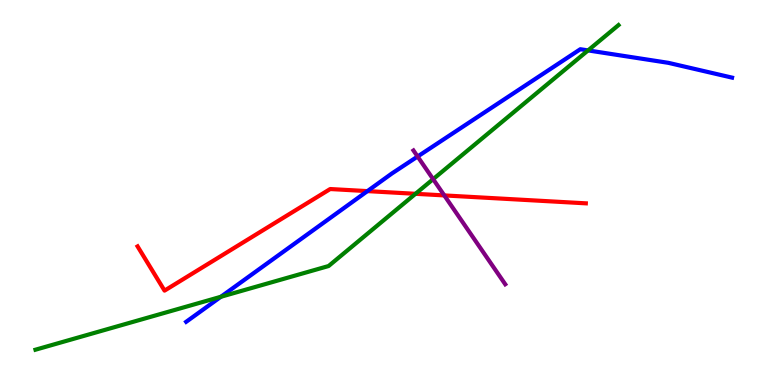[{'lines': ['blue', 'red'], 'intersections': [{'x': 4.74, 'y': 5.04}]}, {'lines': ['green', 'red'], 'intersections': [{'x': 5.36, 'y': 4.97}]}, {'lines': ['purple', 'red'], 'intersections': [{'x': 5.73, 'y': 4.92}]}, {'lines': ['blue', 'green'], 'intersections': [{'x': 2.85, 'y': 2.29}, {'x': 7.59, 'y': 8.69}]}, {'lines': ['blue', 'purple'], 'intersections': [{'x': 5.39, 'y': 5.93}]}, {'lines': ['green', 'purple'], 'intersections': [{'x': 5.59, 'y': 5.35}]}]